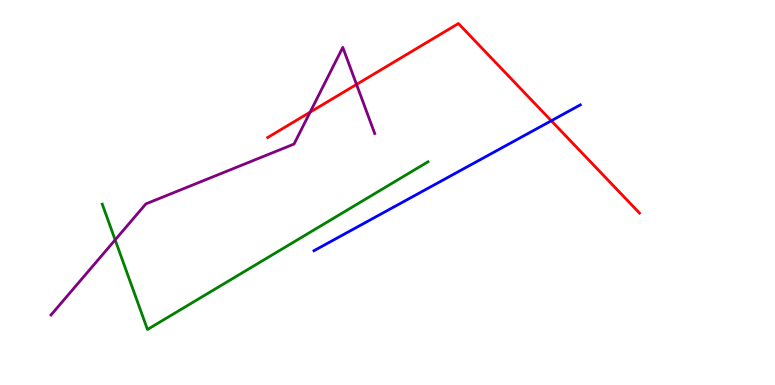[{'lines': ['blue', 'red'], 'intersections': [{'x': 7.11, 'y': 6.86}]}, {'lines': ['green', 'red'], 'intersections': []}, {'lines': ['purple', 'red'], 'intersections': [{'x': 4.0, 'y': 7.09}, {'x': 4.6, 'y': 7.81}]}, {'lines': ['blue', 'green'], 'intersections': []}, {'lines': ['blue', 'purple'], 'intersections': []}, {'lines': ['green', 'purple'], 'intersections': [{'x': 1.49, 'y': 3.77}]}]